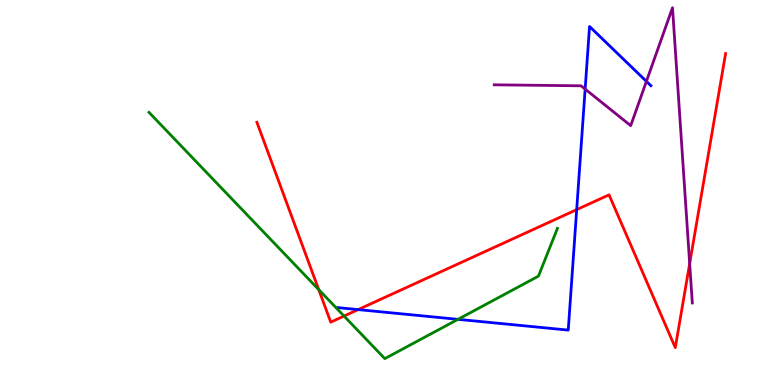[{'lines': ['blue', 'red'], 'intersections': [{'x': 4.62, 'y': 1.96}, {'x': 7.44, 'y': 4.55}]}, {'lines': ['green', 'red'], 'intersections': [{'x': 4.11, 'y': 2.48}, {'x': 4.44, 'y': 1.79}]}, {'lines': ['purple', 'red'], 'intersections': [{'x': 8.9, 'y': 3.15}]}, {'lines': ['blue', 'green'], 'intersections': [{'x': 5.91, 'y': 1.71}]}, {'lines': ['blue', 'purple'], 'intersections': [{'x': 7.55, 'y': 7.69}, {'x': 8.34, 'y': 7.89}]}, {'lines': ['green', 'purple'], 'intersections': []}]